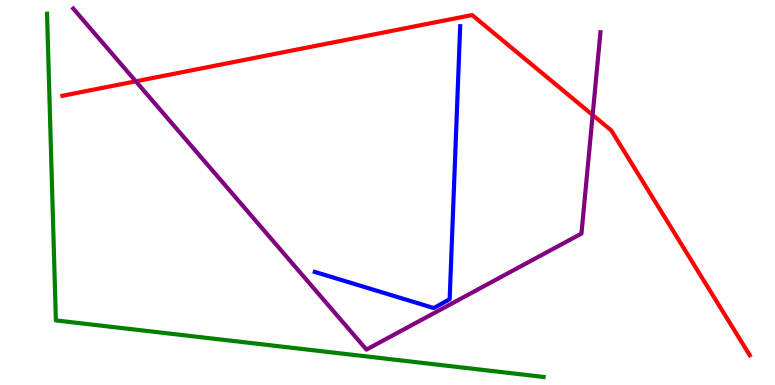[{'lines': ['blue', 'red'], 'intersections': []}, {'lines': ['green', 'red'], 'intersections': []}, {'lines': ['purple', 'red'], 'intersections': [{'x': 1.75, 'y': 7.89}, {'x': 7.65, 'y': 7.01}]}, {'lines': ['blue', 'green'], 'intersections': []}, {'lines': ['blue', 'purple'], 'intersections': []}, {'lines': ['green', 'purple'], 'intersections': []}]